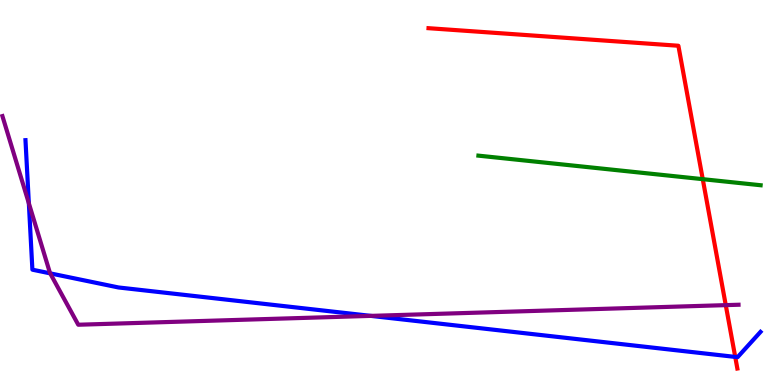[{'lines': ['blue', 'red'], 'intersections': [{'x': 9.49, 'y': 0.73}]}, {'lines': ['green', 'red'], 'intersections': [{'x': 9.07, 'y': 5.35}]}, {'lines': ['purple', 'red'], 'intersections': [{'x': 9.36, 'y': 2.07}]}, {'lines': ['blue', 'green'], 'intersections': []}, {'lines': ['blue', 'purple'], 'intersections': [{'x': 0.372, 'y': 4.72}, {'x': 0.648, 'y': 2.9}, {'x': 4.78, 'y': 1.8}]}, {'lines': ['green', 'purple'], 'intersections': []}]